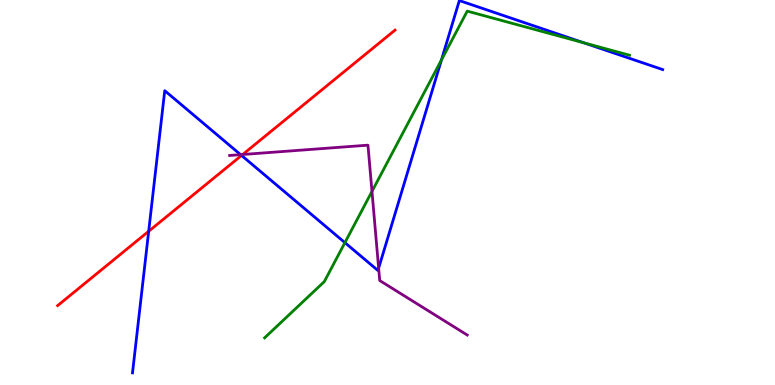[{'lines': ['blue', 'red'], 'intersections': [{'x': 1.92, 'y': 3.99}, {'x': 3.12, 'y': 5.96}]}, {'lines': ['green', 'red'], 'intersections': []}, {'lines': ['purple', 'red'], 'intersections': [{'x': 3.13, 'y': 5.99}]}, {'lines': ['blue', 'green'], 'intersections': [{'x': 4.45, 'y': 3.7}, {'x': 5.7, 'y': 8.44}, {'x': 7.53, 'y': 8.89}]}, {'lines': ['blue', 'purple'], 'intersections': [{'x': 3.1, 'y': 5.98}, {'x': 4.89, 'y': 3.03}]}, {'lines': ['green', 'purple'], 'intersections': [{'x': 4.8, 'y': 5.03}]}]